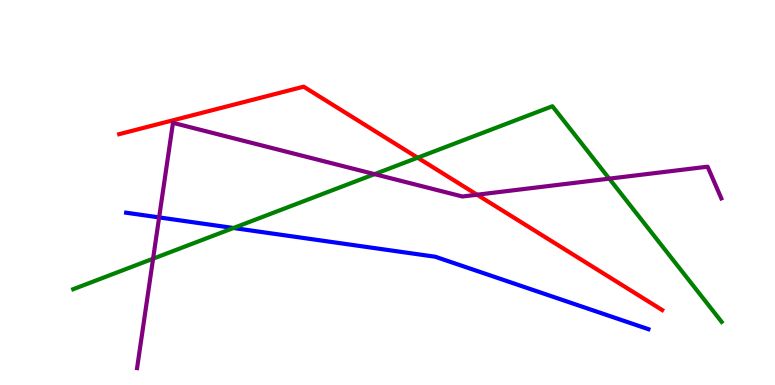[{'lines': ['blue', 'red'], 'intersections': []}, {'lines': ['green', 'red'], 'intersections': [{'x': 5.39, 'y': 5.9}]}, {'lines': ['purple', 'red'], 'intersections': [{'x': 6.16, 'y': 4.94}]}, {'lines': ['blue', 'green'], 'intersections': [{'x': 3.01, 'y': 4.08}]}, {'lines': ['blue', 'purple'], 'intersections': [{'x': 2.05, 'y': 4.35}]}, {'lines': ['green', 'purple'], 'intersections': [{'x': 1.98, 'y': 3.28}, {'x': 4.83, 'y': 5.48}, {'x': 7.86, 'y': 5.36}]}]